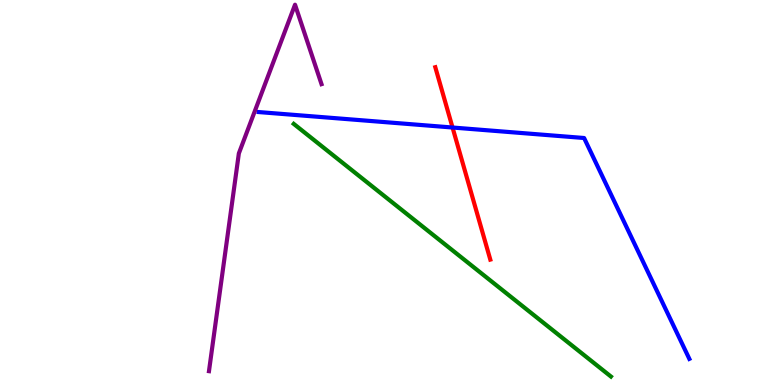[{'lines': ['blue', 'red'], 'intersections': [{'x': 5.84, 'y': 6.69}]}, {'lines': ['green', 'red'], 'intersections': []}, {'lines': ['purple', 'red'], 'intersections': []}, {'lines': ['blue', 'green'], 'intersections': []}, {'lines': ['blue', 'purple'], 'intersections': []}, {'lines': ['green', 'purple'], 'intersections': []}]